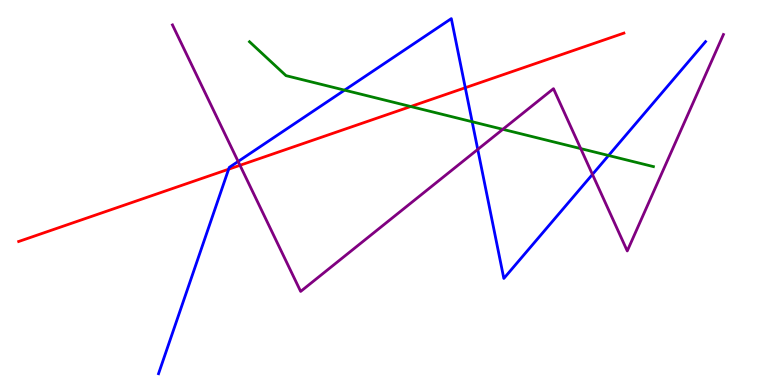[{'lines': ['blue', 'red'], 'intersections': [{'x': 2.95, 'y': 5.6}, {'x': 6.0, 'y': 7.72}]}, {'lines': ['green', 'red'], 'intersections': [{'x': 5.3, 'y': 7.23}]}, {'lines': ['purple', 'red'], 'intersections': [{'x': 3.1, 'y': 5.71}]}, {'lines': ['blue', 'green'], 'intersections': [{'x': 4.45, 'y': 7.66}, {'x': 6.09, 'y': 6.84}, {'x': 7.85, 'y': 5.96}]}, {'lines': ['blue', 'purple'], 'intersections': [{'x': 3.07, 'y': 5.81}, {'x': 6.16, 'y': 6.12}, {'x': 7.64, 'y': 5.47}]}, {'lines': ['green', 'purple'], 'intersections': [{'x': 6.49, 'y': 6.64}, {'x': 7.49, 'y': 6.14}]}]